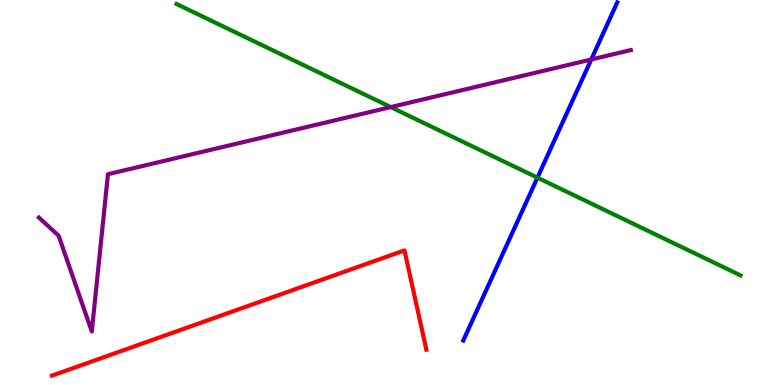[{'lines': ['blue', 'red'], 'intersections': []}, {'lines': ['green', 'red'], 'intersections': []}, {'lines': ['purple', 'red'], 'intersections': []}, {'lines': ['blue', 'green'], 'intersections': [{'x': 6.93, 'y': 5.39}]}, {'lines': ['blue', 'purple'], 'intersections': [{'x': 7.63, 'y': 8.45}]}, {'lines': ['green', 'purple'], 'intersections': [{'x': 5.04, 'y': 7.22}]}]